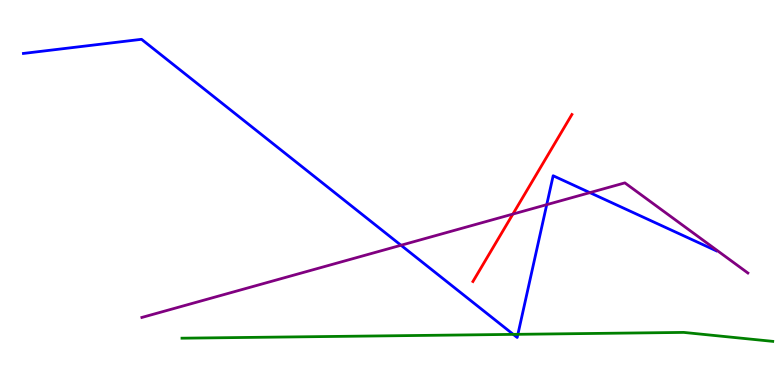[{'lines': ['blue', 'red'], 'intersections': []}, {'lines': ['green', 'red'], 'intersections': []}, {'lines': ['purple', 'red'], 'intersections': [{'x': 6.62, 'y': 4.44}]}, {'lines': ['blue', 'green'], 'intersections': [{'x': 6.62, 'y': 1.31}, {'x': 6.68, 'y': 1.32}]}, {'lines': ['blue', 'purple'], 'intersections': [{'x': 5.17, 'y': 3.63}, {'x': 7.05, 'y': 4.68}, {'x': 7.61, 'y': 5.0}]}, {'lines': ['green', 'purple'], 'intersections': []}]